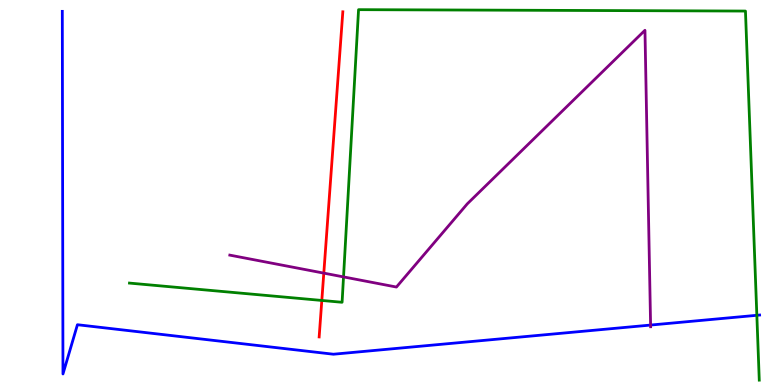[{'lines': ['blue', 'red'], 'intersections': []}, {'lines': ['green', 'red'], 'intersections': [{'x': 4.15, 'y': 2.2}]}, {'lines': ['purple', 'red'], 'intersections': [{'x': 4.18, 'y': 2.91}]}, {'lines': ['blue', 'green'], 'intersections': [{'x': 9.77, 'y': 1.81}]}, {'lines': ['blue', 'purple'], 'intersections': [{'x': 8.39, 'y': 1.56}]}, {'lines': ['green', 'purple'], 'intersections': [{'x': 4.43, 'y': 2.81}]}]